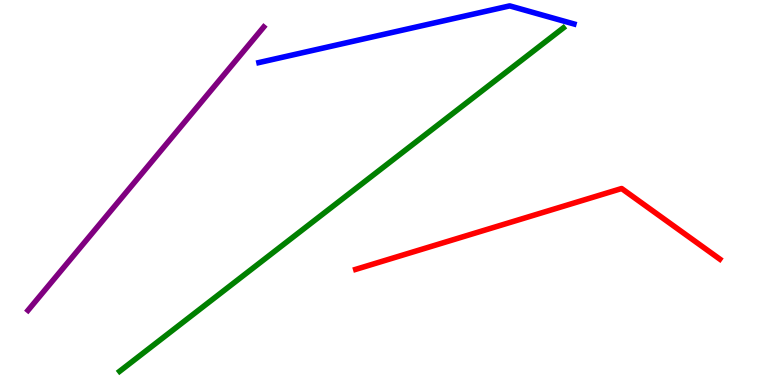[{'lines': ['blue', 'red'], 'intersections': []}, {'lines': ['green', 'red'], 'intersections': []}, {'lines': ['purple', 'red'], 'intersections': []}, {'lines': ['blue', 'green'], 'intersections': []}, {'lines': ['blue', 'purple'], 'intersections': []}, {'lines': ['green', 'purple'], 'intersections': []}]